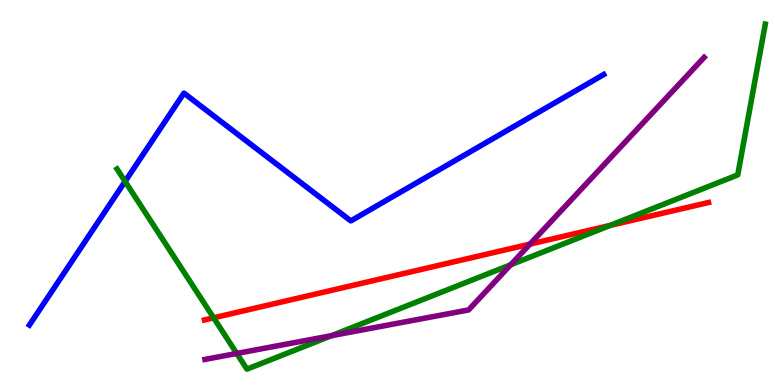[{'lines': ['blue', 'red'], 'intersections': []}, {'lines': ['green', 'red'], 'intersections': [{'x': 2.76, 'y': 1.75}, {'x': 7.87, 'y': 4.14}]}, {'lines': ['purple', 'red'], 'intersections': [{'x': 6.84, 'y': 3.66}]}, {'lines': ['blue', 'green'], 'intersections': [{'x': 1.61, 'y': 5.29}]}, {'lines': ['blue', 'purple'], 'intersections': []}, {'lines': ['green', 'purple'], 'intersections': [{'x': 3.06, 'y': 0.819}, {'x': 4.28, 'y': 1.28}, {'x': 6.59, 'y': 3.12}]}]